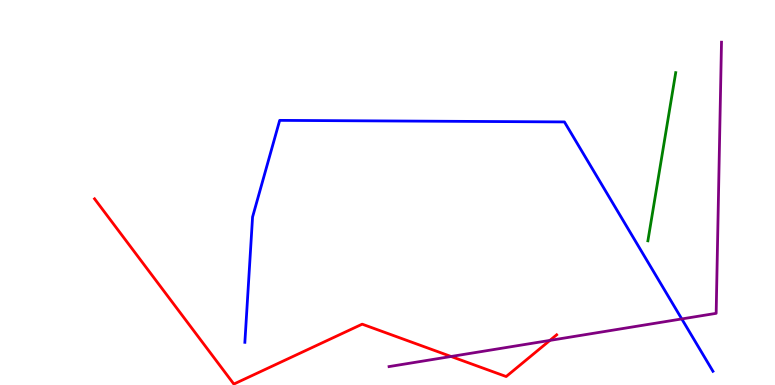[{'lines': ['blue', 'red'], 'intersections': []}, {'lines': ['green', 'red'], 'intersections': []}, {'lines': ['purple', 'red'], 'intersections': [{'x': 5.82, 'y': 0.741}, {'x': 7.1, 'y': 1.16}]}, {'lines': ['blue', 'green'], 'intersections': []}, {'lines': ['blue', 'purple'], 'intersections': [{'x': 8.8, 'y': 1.72}]}, {'lines': ['green', 'purple'], 'intersections': []}]